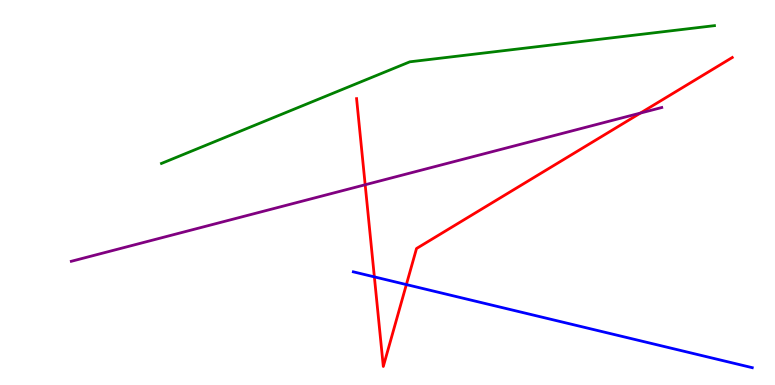[{'lines': ['blue', 'red'], 'intersections': [{'x': 4.83, 'y': 2.81}, {'x': 5.24, 'y': 2.61}]}, {'lines': ['green', 'red'], 'intersections': []}, {'lines': ['purple', 'red'], 'intersections': [{'x': 4.71, 'y': 5.2}, {'x': 8.26, 'y': 7.06}]}, {'lines': ['blue', 'green'], 'intersections': []}, {'lines': ['blue', 'purple'], 'intersections': []}, {'lines': ['green', 'purple'], 'intersections': []}]